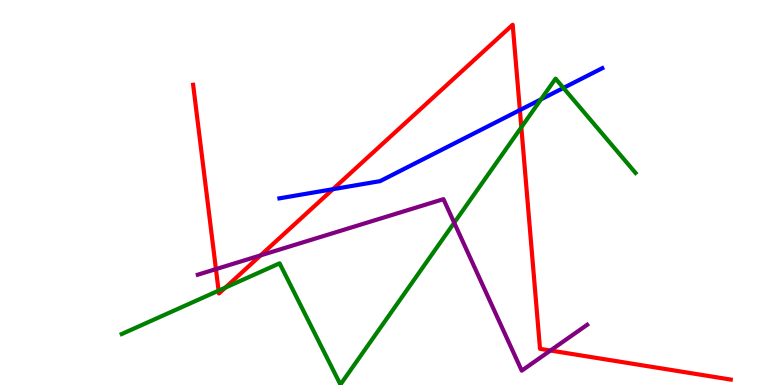[{'lines': ['blue', 'red'], 'intersections': [{'x': 4.3, 'y': 5.09}, {'x': 6.71, 'y': 7.14}]}, {'lines': ['green', 'red'], 'intersections': [{'x': 2.82, 'y': 2.45}, {'x': 2.91, 'y': 2.53}, {'x': 6.73, 'y': 6.69}]}, {'lines': ['purple', 'red'], 'intersections': [{'x': 2.79, 'y': 3.01}, {'x': 3.36, 'y': 3.37}, {'x': 7.1, 'y': 0.896}]}, {'lines': ['blue', 'green'], 'intersections': [{'x': 6.98, 'y': 7.42}, {'x': 7.27, 'y': 7.72}]}, {'lines': ['blue', 'purple'], 'intersections': []}, {'lines': ['green', 'purple'], 'intersections': [{'x': 5.86, 'y': 4.21}]}]